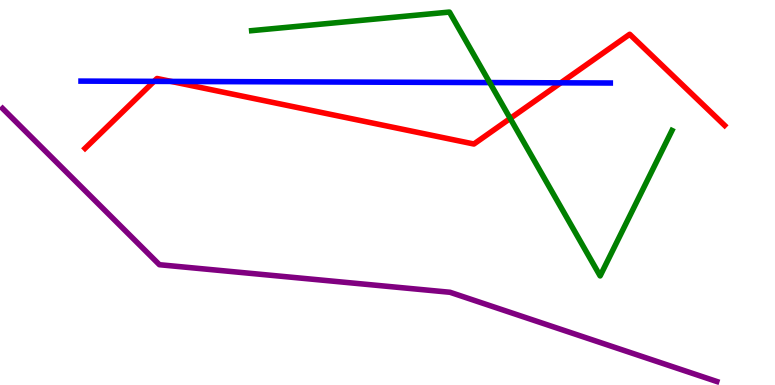[{'lines': ['blue', 'red'], 'intersections': [{'x': 1.99, 'y': 7.89}, {'x': 2.21, 'y': 7.88}, {'x': 7.24, 'y': 7.85}]}, {'lines': ['green', 'red'], 'intersections': [{'x': 6.58, 'y': 6.92}]}, {'lines': ['purple', 'red'], 'intersections': []}, {'lines': ['blue', 'green'], 'intersections': [{'x': 6.32, 'y': 7.86}]}, {'lines': ['blue', 'purple'], 'intersections': []}, {'lines': ['green', 'purple'], 'intersections': []}]